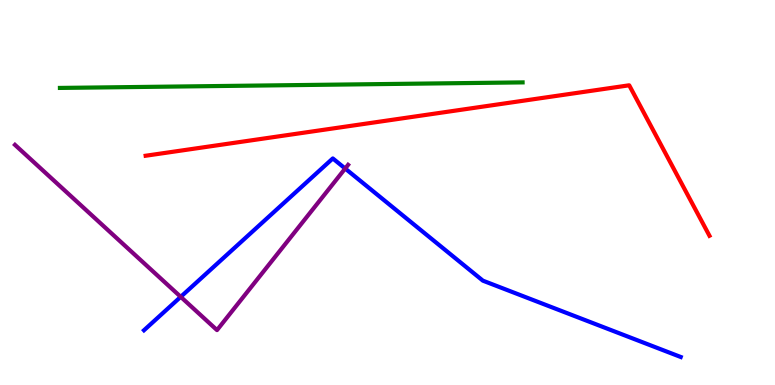[{'lines': ['blue', 'red'], 'intersections': []}, {'lines': ['green', 'red'], 'intersections': []}, {'lines': ['purple', 'red'], 'intersections': []}, {'lines': ['blue', 'green'], 'intersections': []}, {'lines': ['blue', 'purple'], 'intersections': [{'x': 2.33, 'y': 2.29}, {'x': 4.45, 'y': 5.62}]}, {'lines': ['green', 'purple'], 'intersections': []}]